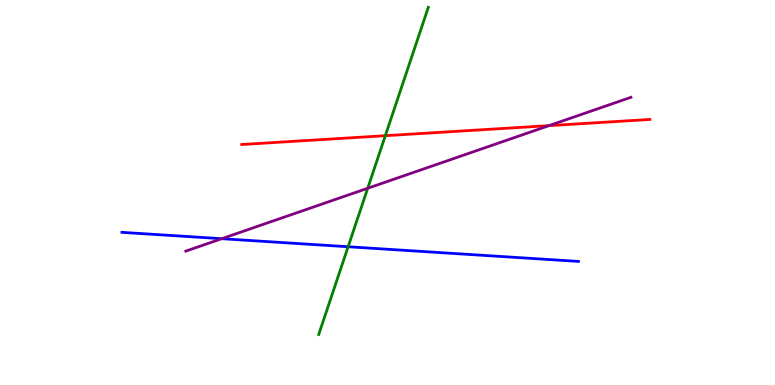[{'lines': ['blue', 'red'], 'intersections': []}, {'lines': ['green', 'red'], 'intersections': [{'x': 4.97, 'y': 6.48}]}, {'lines': ['purple', 'red'], 'intersections': [{'x': 7.08, 'y': 6.74}]}, {'lines': ['blue', 'green'], 'intersections': [{'x': 4.49, 'y': 3.59}]}, {'lines': ['blue', 'purple'], 'intersections': [{'x': 2.86, 'y': 3.8}]}, {'lines': ['green', 'purple'], 'intersections': [{'x': 4.74, 'y': 5.11}]}]